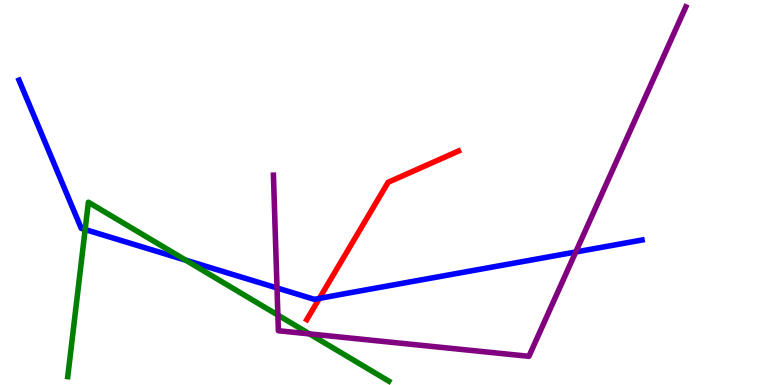[{'lines': ['blue', 'red'], 'intersections': [{'x': 4.12, 'y': 2.25}]}, {'lines': ['green', 'red'], 'intersections': []}, {'lines': ['purple', 'red'], 'intersections': []}, {'lines': ['blue', 'green'], 'intersections': [{'x': 1.1, 'y': 4.04}, {'x': 2.39, 'y': 3.24}]}, {'lines': ['blue', 'purple'], 'intersections': [{'x': 3.57, 'y': 2.52}, {'x': 7.43, 'y': 3.45}]}, {'lines': ['green', 'purple'], 'intersections': [{'x': 3.59, 'y': 1.82}, {'x': 3.99, 'y': 1.33}]}]